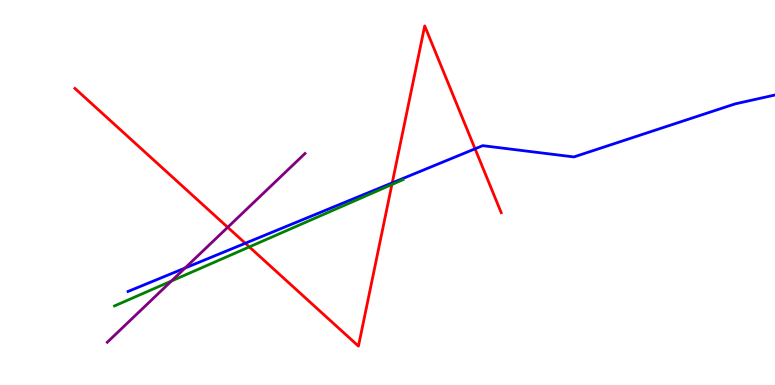[{'lines': ['blue', 'red'], 'intersections': [{'x': 3.16, 'y': 3.68}, {'x': 5.06, 'y': 5.25}, {'x': 6.13, 'y': 6.13}]}, {'lines': ['green', 'red'], 'intersections': [{'x': 3.22, 'y': 3.59}, {'x': 5.06, 'y': 5.21}]}, {'lines': ['purple', 'red'], 'intersections': [{'x': 2.94, 'y': 4.1}]}, {'lines': ['blue', 'green'], 'intersections': []}, {'lines': ['blue', 'purple'], 'intersections': [{'x': 2.39, 'y': 3.04}]}, {'lines': ['green', 'purple'], 'intersections': [{'x': 2.21, 'y': 2.7}]}]